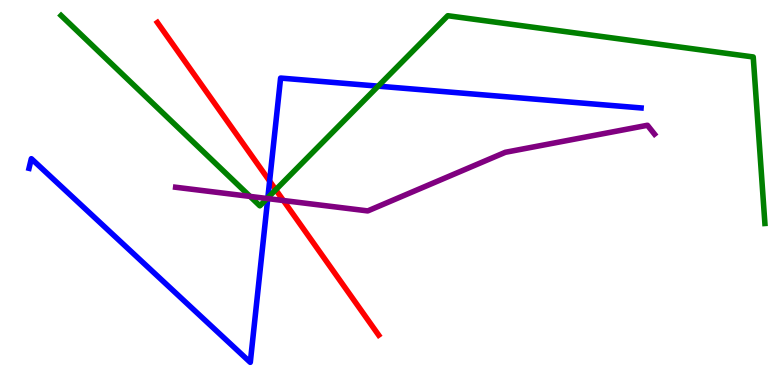[{'lines': ['blue', 'red'], 'intersections': [{'x': 3.48, 'y': 5.3}]}, {'lines': ['green', 'red'], 'intersections': [{'x': 3.56, 'y': 5.07}]}, {'lines': ['purple', 'red'], 'intersections': [{'x': 3.66, 'y': 4.79}]}, {'lines': ['blue', 'green'], 'intersections': [{'x': 3.46, 'y': 4.86}, {'x': 4.88, 'y': 7.76}]}, {'lines': ['blue', 'purple'], 'intersections': [{'x': 3.45, 'y': 4.84}]}, {'lines': ['green', 'purple'], 'intersections': [{'x': 3.23, 'y': 4.9}, {'x': 3.45, 'y': 4.84}]}]